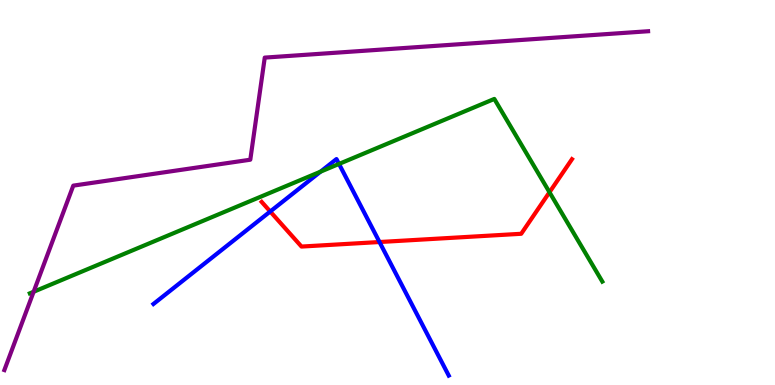[{'lines': ['blue', 'red'], 'intersections': [{'x': 3.49, 'y': 4.51}, {'x': 4.9, 'y': 3.71}]}, {'lines': ['green', 'red'], 'intersections': [{'x': 7.09, 'y': 5.01}]}, {'lines': ['purple', 'red'], 'intersections': []}, {'lines': ['blue', 'green'], 'intersections': [{'x': 4.14, 'y': 5.54}, {'x': 4.37, 'y': 5.74}]}, {'lines': ['blue', 'purple'], 'intersections': []}, {'lines': ['green', 'purple'], 'intersections': [{'x': 0.434, 'y': 2.42}]}]